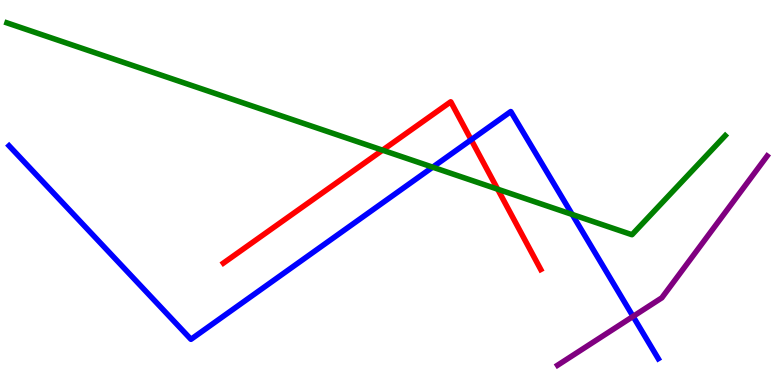[{'lines': ['blue', 'red'], 'intersections': [{'x': 6.08, 'y': 6.37}]}, {'lines': ['green', 'red'], 'intersections': [{'x': 4.94, 'y': 6.1}, {'x': 6.42, 'y': 5.09}]}, {'lines': ['purple', 'red'], 'intersections': []}, {'lines': ['blue', 'green'], 'intersections': [{'x': 5.58, 'y': 5.66}, {'x': 7.38, 'y': 4.43}]}, {'lines': ['blue', 'purple'], 'intersections': [{'x': 8.17, 'y': 1.78}]}, {'lines': ['green', 'purple'], 'intersections': []}]